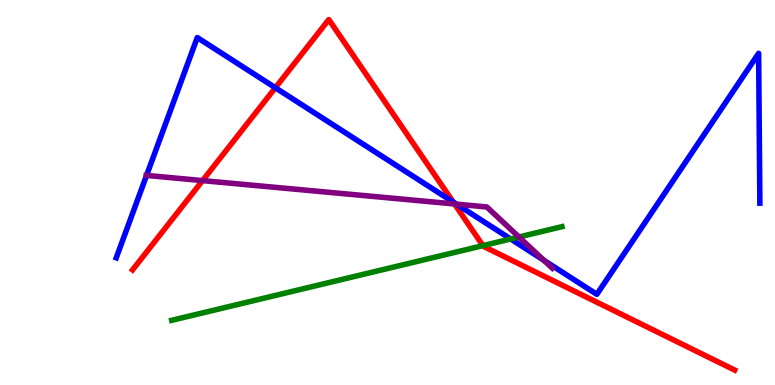[{'lines': ['blue', 'red'], 'intersections': [{'x': 3.55, 'y': 7.72}, {'x': 5.85, 'y': 4.75}]}, {'lines': ['green', 'red'], 'intersections': [{'x': 6.23, 'y': 3.62}]}, {'lines': ['purple', 'red'], 'intersections': [{'x': 2.61, 'y': 5.31}, {'x': 5.86, 'y': 4.7}]}, {'lines': ['blue', 'green'], 'intersections': [{'x': 6.59, 'y': 3.79}]}, {'lines': ['blue', 'purple'], 'intersections': [{'x': 1.89, 'y': 5.44}, {'x': 5.89, 'y': 4.7}, {'x': 7.02, 'y': 3.24}]}, {'lines': ['green', 'purple'], 'intersections': [{'x': 6.7, 'y': 3.84}]}]